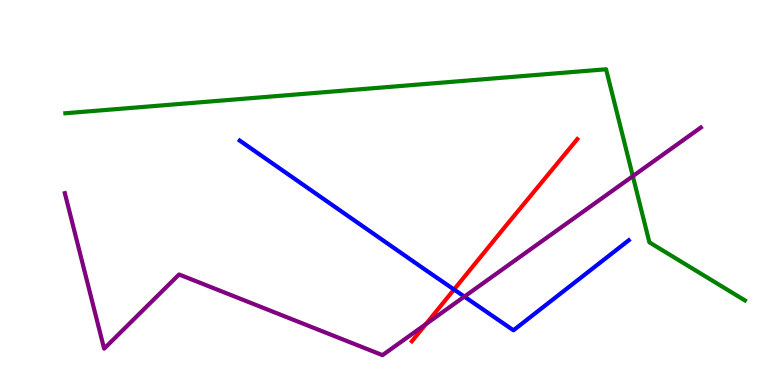[{'lines': ['blue', 'red'], 'intersections': [{'x': 5.86, 'y': 2.48}]}, {'lines': ['green', 'red'], 'intersections': []}, {'lines': ['purple', 'red'], 'intersections': [{'x': 5.49, 'y': 1.58}]}, {'lines': ['blue', 'green'], 'intersections': []}, {'lines': ['blue', 'purple'], 'intersections': [{'x': 5.99, 'y': 2.3}]}, {'lines': ['green', 'purple'], 'intersections': [{'x': 8.17, 'y': 5.42}]}]